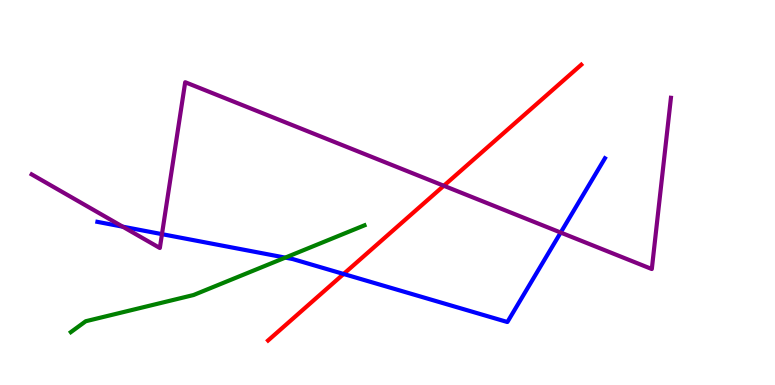[{'lines': ['blue', 'red'], 'intersections': [{'x': 4.43, 'y': 2.88}]}, {'lines': ['green', 'red'], 'intersections': []}, {'lines': ['purple', 'red'], 'intersections': [{'x': 5.73, 'y': 5.18}]}, {'lines': ['blue', 'green'], 'intersections': [{'x': 3.68, 'y': 3.31}]}, {'lines': ['blue', 'purple'], 'intersections': [{'x': 1.58, 'y': 4.11}, {'x': 2.09, 'y': 3.92}, {'x': 7.23, 'y': 3.96}]}, {'lines': ['green', 'purple'], 'intersections': []}]